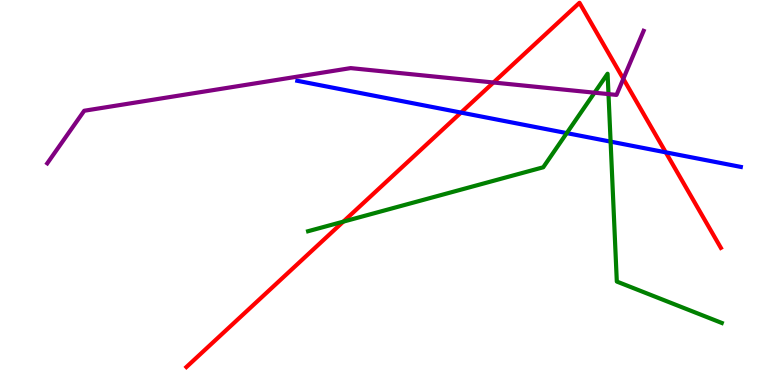[{'lines': ['blue', 'red'], 'intersections': [{'x': 5.95, 'y': 7.08}, {'x': 8.59, 'y': 6.04}]}, {'lines': ['green', 'red'], 'intersections': [{'x': 4.43, 'y': 4.24}]}, {'lines': ['purple', 'red'], 'intersections': [{'x': 6.37, 'y': 7.86}, {'x': 8.04, 'y': 7.95}]}, {'lines': ['blue', 'green'], 'intersections': [{'x': 7.31, 'y': 6.54}, {'x': 7.88, 'y': 6.32}]}, {'lines': ['blue', 'purple'], 'intersections': []}, {'lines': ['green', 'purple'], 'intersections': [{'x': 7.67, 'y': 7.59}, {'x': 7.85, 'y': 7.56}]}]